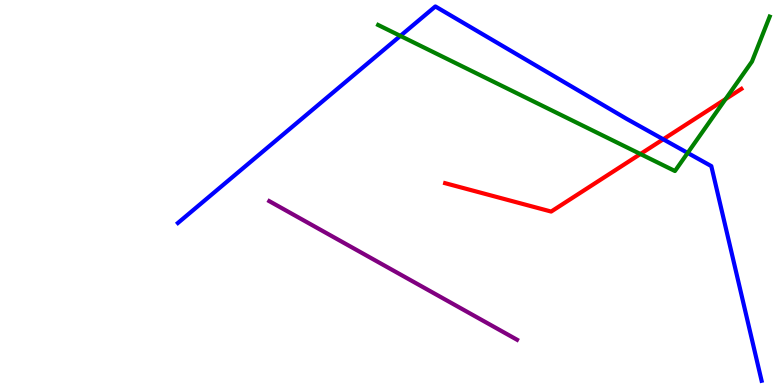[{'lines': ['blue', 'red'], 'intersections': [{'x': 8.56, 'y': 6.38}]}, {'lines': ['green', 'red'], 'intersections': [{'x': 8.26, 'y': 6.0}, {'x': 9.36, 'y': 7.43}]}, {'lines': ['purple', 'red'], 'intersections': []}, {'lines': ['blue', 'green'], 'intersections': [{'x': 5.17, 'y': 9.07}, {'x': 8.87, 'y': 6.03}]}, {'lines': ['blue', 'purple'], 'intersections': []}, {'lines': ['green', 'purple'], 'intersections': []}]